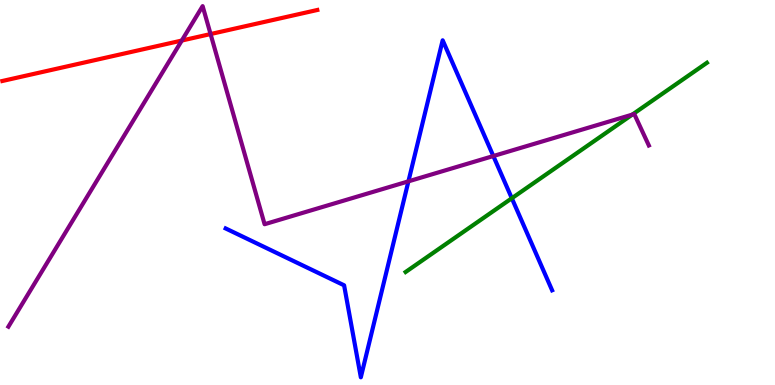[{'lines': ['blue', 'red'], 'intersections': []}, {'lines': ['green', 'red'], 'intersections': []}, {'lines': ['purple', 'red'], 'intersections': [{'x': 2.35, 'y': 8.95}, {'x': 2.72, 'y': 9.12}]}, {'lines': ['blue', 'green'], 'intersections': [{'x': 6.6, 'y': 4.85}]}, {'lines': ['blue', 'purple'], 'intersections': [{'x': 5.27, 'y': 5.29}, {'x': 6.37, 'y': 5.95}]}, {'lines': ['green', 'purple'], 'intersections': [{'x': 8.16, 'y': 7.02}]}]